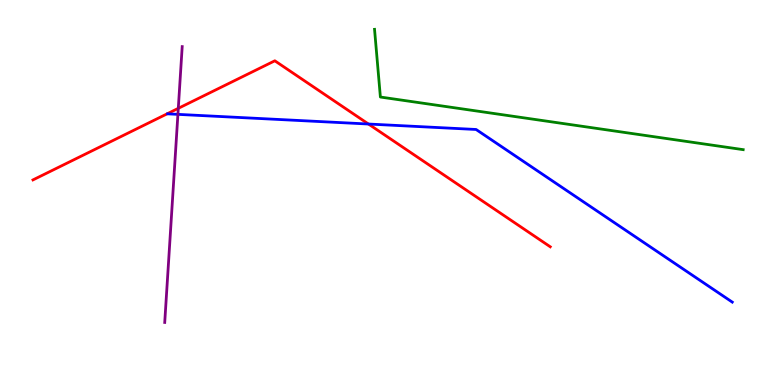[{'lines': ['blue', 'red'], 'intersections': [{'x': 4.75, 'y': 6.78}]}, {'lines': ['green', 'red'], 'intersections': []}, {'lines': ['purple', 'red'], 'intersections': [{'x': 2.3, 'y': 7.19}]}, {'lines': ['blue', 'green'], 'intersections': []}, {'lines': ['blue', 'purple'], 'intersections': [{'x': 2.3, 'y': 7.03}]}, {'lines': ['green', 'purple'], 'intersections': []}]